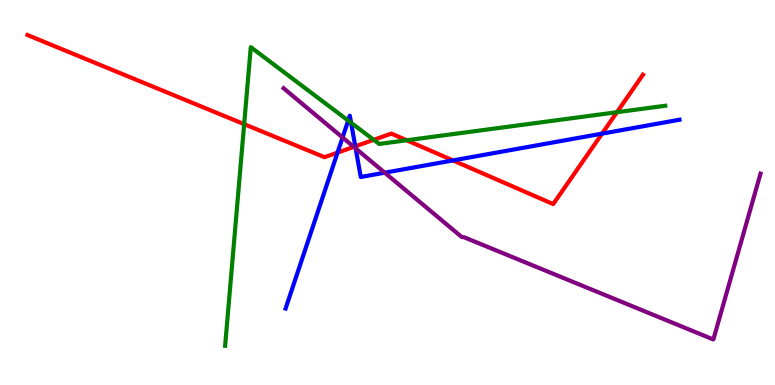[{'lines': ['blue', 'red'], 'intersections': [{'x': 4.36, 'y': 6.04}, {'x': 4.58, 'y': 6.2}, {'x': 5.84, 'y': 5.83}, {'x': 7.77, 'y': 6.53}]}, {'lines': ['green', 'red'], 'intersections': [{'x': 3.15, 'y': 6.78}, {'x': 4.82, 'y': 6.37}, {'x': 5.25, 'y': 6.36}, {'x': 7.96, 'y': 7.09}]}, {'lines': ['purple', 'red'], 'intersections': [{'x': 4.57, 'y': 6.19}]}, {'lines': ['blue', 'green'], 'intersections': [{'x': 4.49, 'y': 6.87}, {'x': 4.53, 'y': 6.81}]}, {'lines': ['blue', 'purple'], 'intersections': [{'x': 4.42, 'y': 6.43}, {'x': 4.59, 'y': 6.14}, {'x': 4.96, 'y': 5.51}]}, {'lines': ['green', 'purple'], 'intersections': []}]